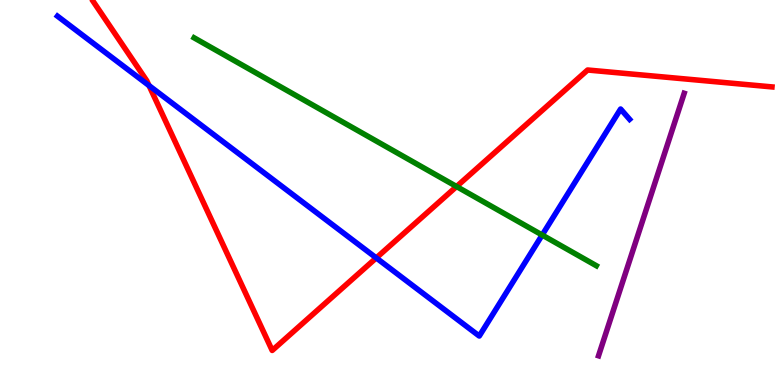[{'lines': ['blue', 'red'], 'intersections': [{'x': 1.92, 'y': 7.78}, {'x': 4.86, 'y': 3.3}]}, {'lines': ['green', 'red'], 'intersections': [{'x': 5.89, 'y': 5.16}]}, {'lines': ['purple', 'red'], 'intersections': []}, {'lines': ['blue', 'green'], 'intersections': [{'x': 7.0, 'y': 3.9}]}, {'lines': ['blue', 'purple'], 'intersections': []}, {'lines': ['green', 'purple'], 'intersections': []}]